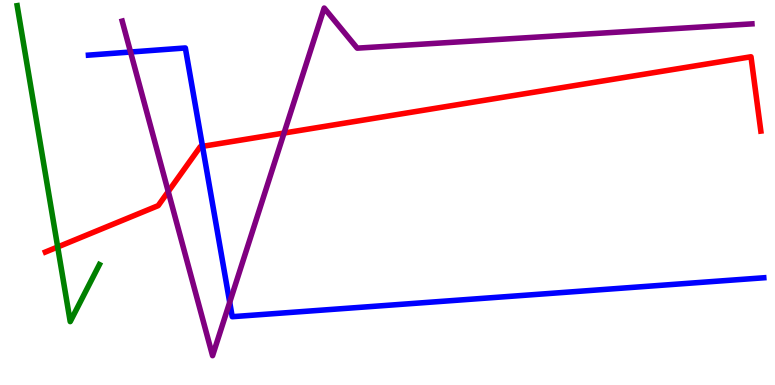[{'lines': ['blue', 'red'], 'intersections': [{'x': 2.61, 'y': 6.2}]}, {'lines': ['green', 'red'], 'intersections': [{'x': 0.744, 'y': 3.58}]}, {'lines': ['purple', 'red'], 'intersections': [{'x': 2.17, 'y': 5.02}, {'x': 3.67, 'y': 6.54}]}, {'lines': ['blue', 'green'], 'intersections': []}, {'lines': ['blue', 'purple'], 'intersections': [{'x': 1.68, 'y': 8.65}, {'x': 2.96, 'y': 2.15}]}, {'lines': ['green', 'purple'], 'intersections': []}]